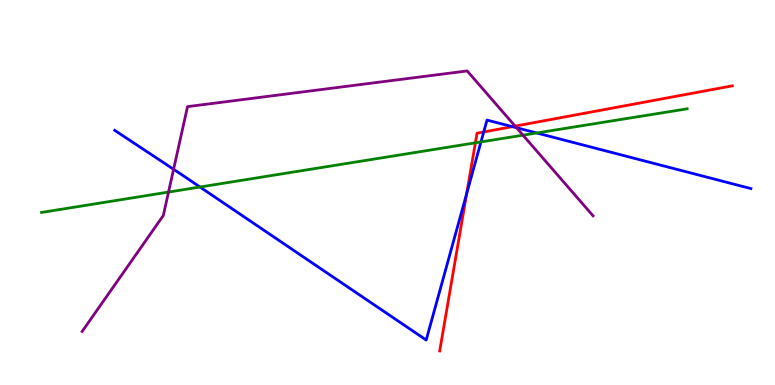[{'lines': ['blue', 'red'], 'intersections': [{'x': 6.02, 'y': 4.97}, {'x': 6.24, 'y': 6.57}, {'x': 6.61, 'y': 6.71}]}, {'lines': ['green', 'red'], 'intersections': [{'x': 6.13, 'y': 6.29}]}, {'lines': ['purple', 'red'], 'intersections': [{'x': 6.65, 'y': 6.72}]}, {'lines': ['blue', 'green'], 'intersections': [{'x': 2.58, 'y': 5.14}, {'x': 6.21, 'y': 6.31}, {'x': 6.93, 'y': 6.55}]}, {'lines': ['blue', 'purple'], 'intersections': [{'x': 2.24, 'y': 5.6}, {'x': 6.66, 'y': 6.68}]}, {'lines': ['green', 'purple'], 'intersections': [{'x': 2.17, 'y': 5.01}, {'x': 6.75, 'y': 6.49}]}]